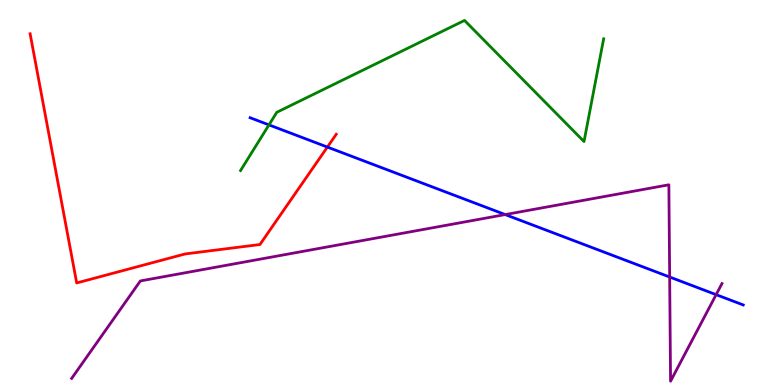[{'lines': ['blue', 'red'], 'intersections': [{'x': 4.22, 'y': 6.18}]}, {'lines': ['green', 'red'], 'intersections': []}, {'lines': ['purple', 'red'], 'intersections': []}, {'lines': ['blue', 'green'], 'intersections': [{'x': 3.47, 'y': 6.76}]}, {'lines': ['blue', 'purple'], 'intersections': [{'x': 6.52, 'y': 4.43}, {'x': 8.64, 'y': 2.8}, {'x': 9.24, 'y': 2.35}]}, {'lines': ['green', 'purple'], 'intersections': []}]